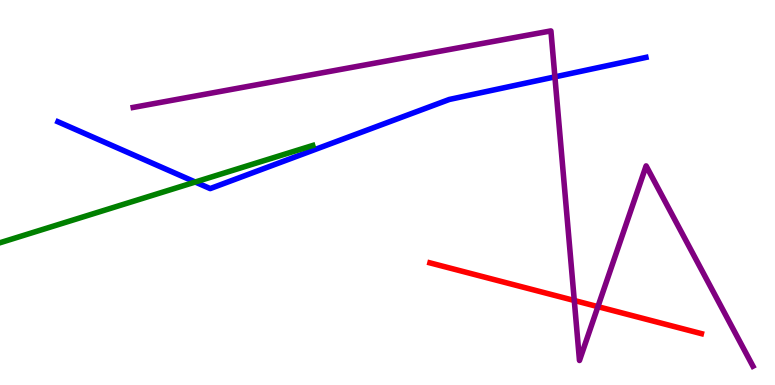[{'lines': ['blue', 'red'], 'intersections': []}, {'lines': ['green', 'red'], 'intersections': []}, {'lines': ['purple', 'red'], 'intersections': [{'x': 7.41, 'y': 2.2}, {'x': 7.71, 'y': 2.04}]}, {'lines': ['blue', 'green'], 'intersections': [{'x': 2.52, 'y': 5.27}]}, {'lines': ['blue', 'purple'], 'intersections': [{'x': 7.16, 'y': 8.0}]}, {'lines': ['green', 'purple'], 'intersections': []}]